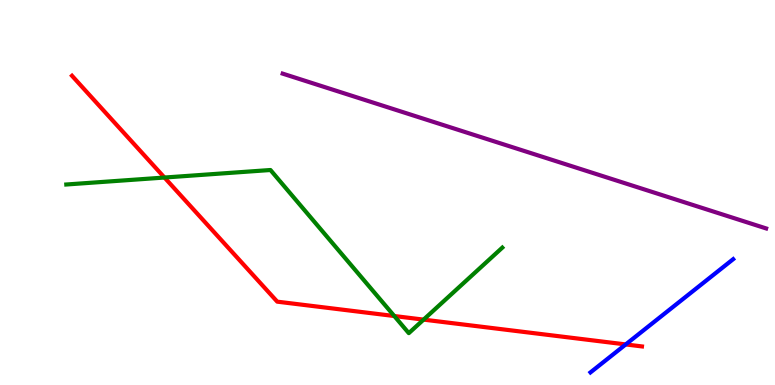[{'lines': ['blue', 'red'], 'intersections': [{'x': 8.07, 'y': 1.05}]}, {'lines': ['green', 'red'], 'intersections': [{'x': 2.12, 'y': 5.39}, {'x': 5.09, 'y': 1.79}, {'x': 5.47, 'y': 1.7}]}, {'lines': ['purple', 'red'], 'intersections': []}, {'lines': ['blue', 'green'], 'intersections': []}, {'lines': ['blue', 'purple'], 'intersections': []}, {'lines': ['green', 'purple'], 'intersections': []}]